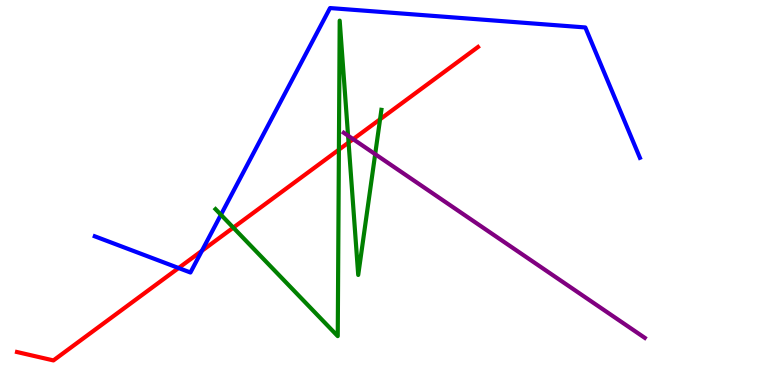[{'lines': ['blue', 'red'], 'intersections': [{'x': 2.3, 'y': 3.04}, {'x': 2.61, 'y': 3.49}]}, {'lines': ['green', 'red'], 'intersections': [{'x': 3.01, 'y': 4.09}, {'x': 4.37, 'y': 6.11}, {'x': 4.5, 'y': 6.3}, {'x': 4.9, 'y': 6.9}]}, {'lines': ['purple', 'red'], 'intersections': [{'x': 4.56, 'y': 6.39}]}, {'lines': ['blue', 'green'], 'intersections': [{'x': 2.85, 'y': 4.42}]}, {'lines': ['blue', 'purple'], 'intersections': []}, {'lines': ['green', 'purple'], 'intersections': [{'x': 4.49, 'y': 6.48}, {'x': 4.84, 'y': 6.0}]}]